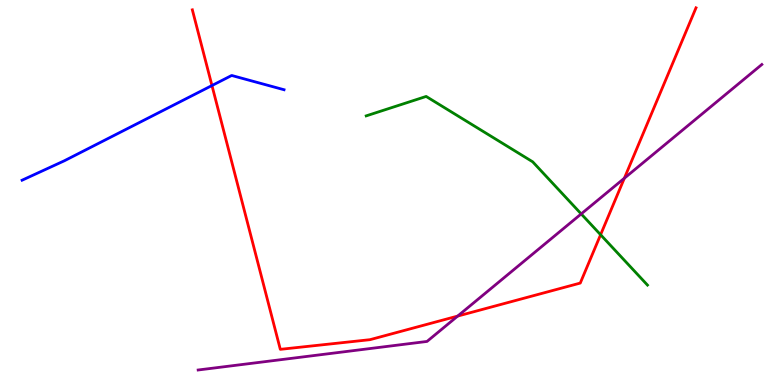[{'lines': ['blue', 'red'], 'intersections': [{'x': 2.73, 'y': 7.78}]}, {'lines': ['green', 'red'], 'intersections': [{'x': 7.75, 'y': 3.9}]}, {'lines': ['purple', 'red'], 'intersections': [{'x': 5.91, 'y': 1.79}, {'x': 8.06, 'y': 5.37}]}, {'lines': ['blue', 'green'], 'intersections': []}, {'lines': ['blue', 'purple'], 'intersections': []}, {'lines': ['green', 'purple'], 'intersections': [{'x': 7.5, 'y': 4.44}]}]